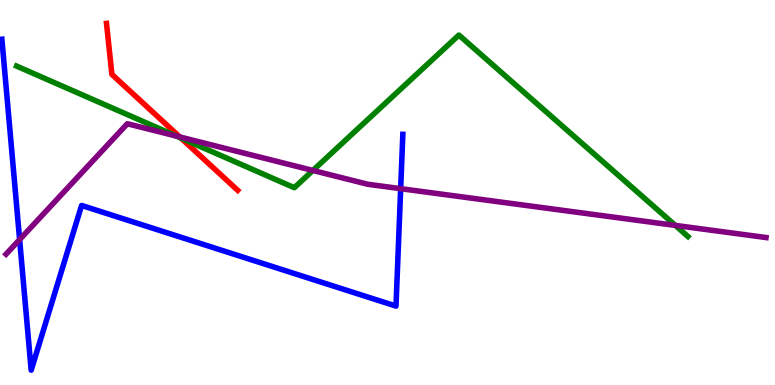[{'lines': ['blue', 'red'], 'intersections': []}, {'lines': ['green', 'red'], 'intersections': [{'x': 2.34, 'y': 6.41}]}, {'lines': ['purple', 'red'], 'intersections': [{'x': 2.32, 'y': 6.44}]}, {'lines': ['blue', 'green'], 'intersections': []}, {'lines': ['blue', 'purple'], 'intersections': [{'x': 0.253, 'y': 3.78}, {'x': 5.17, 'y': 5.1}]}, {'lines': ['green', 'purple'], 'intersections': [{'x': 2.28, 'y': 6.46}, {'x': 4.04, 'y': 5.57}, {'x': 8.71, 'y': 4.15}]}]